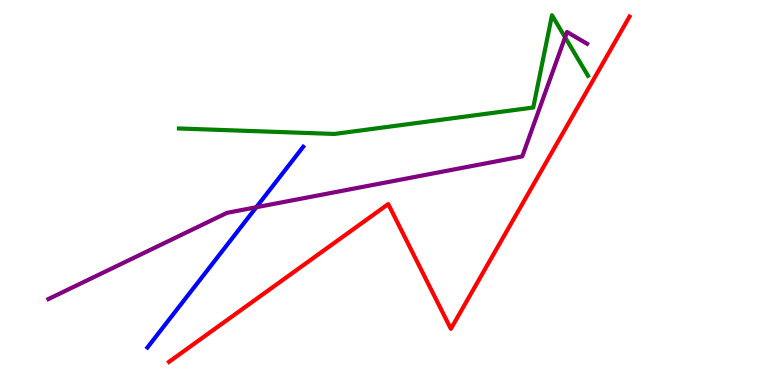[{'lines': ['blue', 'red'], 'intersections': []}, {'lines': ['green', 'red'], 'intersections': []}, {'lines': ['purple', 'red'], 'intersections': []}, {'lines': ['blue', 'green'], 'intersections': []}, {'lines': ['blue', 'purple'], 'intersections': [{'x': 3.31, 'y': 4.62}]}, {'lines': ['green', 'purple'], 'intersections': [{'x': 7.29, 'y': 9.03}]}]